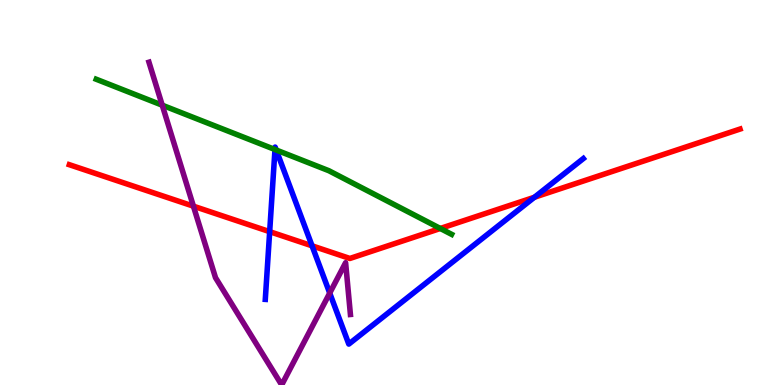[{'lines': ['blue', 'red'], 'intersections': [{'x': 3.48, 'y': 3.98}, {'x': 4.03, 'y': 3.61}, {'x': 6.9, 'y': 4.88}]}, {'lines': ['green', 'red'], 'intersections': [{'x': 5.68, 'y': 4.07}]}, {'lines': ['purple', 'red'], 'intersections': [{'x': 2.5, 'y': 4.64}]}, {'lines': ['blue', 'green'], 'intersections': [{'x': 3.55, 'y': 6.12}, {'x': 3.56, 'y': 6.1}]}, {'lines': ['blue', 'purple'], 'intersections': [{'x': 4.25, 'y': 2.39}]}, {'lines': ['green', 'purple'], 'intersections': [{'x': 2.09, 'y': 7.27}]}]